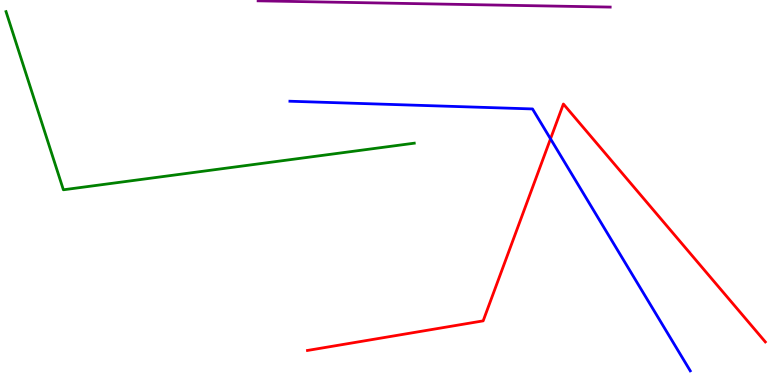[{'lines': ['blue', 'red'], 'intersections': [{'x': 7.1, 'y': 6.39}]}, {'lines': ['green', 'red'], 'intersections': []}, {'lines': ['purple', 'red'], 'intersections': []}, {'lines': ['blue', 'green'], 'intersections': []}, {'lines': ['blue', 'purple'], 'intersections': []}, {'lines': ['green', 'purple'], 'intersections': []}]